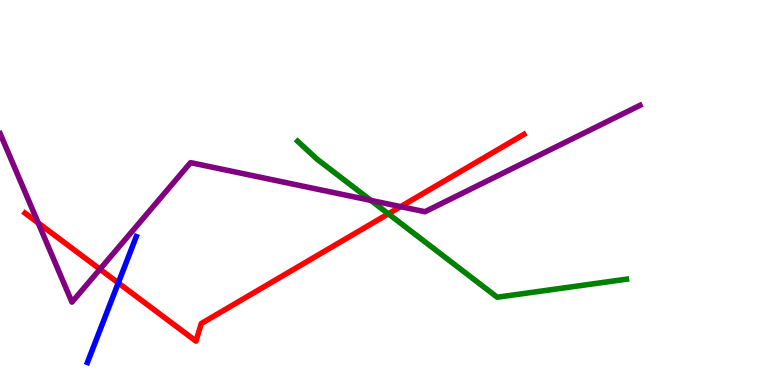[{'lines': ['blue', 'red'], 'intersections': [{'x': 1.53, 'y': 2.65}]}, {'lines': ['green', 'red'], 'intersections': [{'x': 5.01, 'y': 4.45}]}, {'lines': ['purple', 'red'], 'intersections': [{'x': 0.493, 'y': 4.21}, {'x': 1.29, 'y': 3.01}, {'x': 5.17, 'y': 4.63}]}, {'lines': ['blue', 'green'], 'intersections': []}, {'lines': ['blue', 'purple'], 'intersections': []}, {'lines': ['green', 'purple'], 'intersections': [{'x': 4.79, 'y': 4.8}]}]